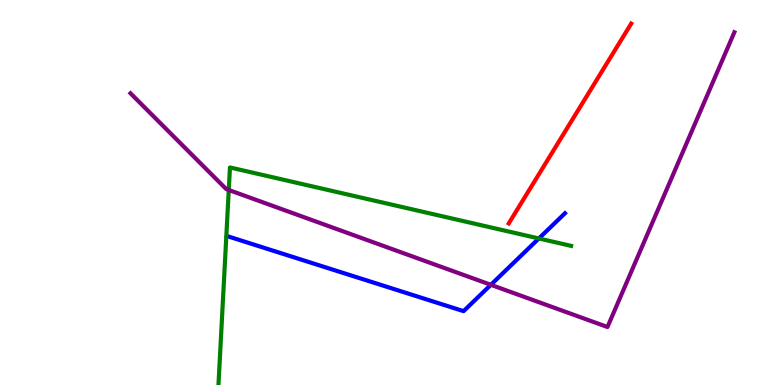[{'lines': ['blue', 'red'], 'intersections': []}, {'lines': ['green', 'red'], 'intersections': []}, {'lines': ['purple', 'red'], 'intersections': []}, {'lines': ['blue', 'green'], 'intersections': [{'x': 6.95, 'y': 3.81}]}, {'lines': ['blue', 'purple'], 'intersections': [{'x': 6.33, 'y': 2.6}]}, {'lines': ['green', 'purple'], 'intersections': [{'x': 2.95, 'y': 5.07}]}]